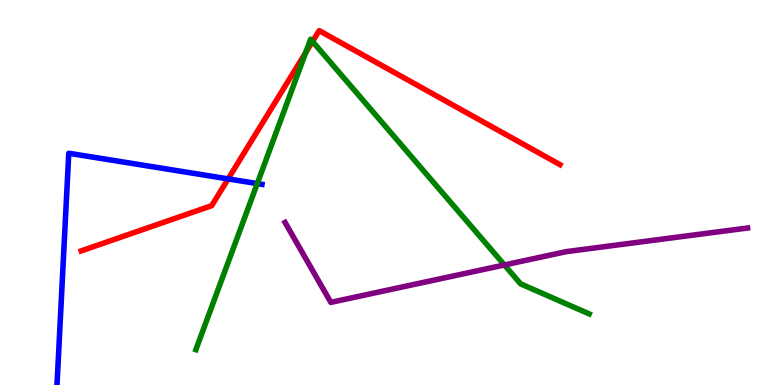[{'lines': ['blue', 'red'], 'intersections': [{'x': 2.94, 'y': 5.35}]}, {'lines': ['green', 'red'], 'intersections': [{'x': 3.94, 'y': 8.63}, {'x': 4.03, 'y': 8.92}]}, {'lines': ['purple', 'red'], 'intersections': []}, {'lines': ['blue', 'green'], 'intersections': [{'x': 3.32, 'y': 5.23}]}, {'lines': ['blue', 'purple'], 'intersections': []}, {'lines': ['green', 'purple'], 'intersections': [{'x': 6.51, 'y': 3.12}]}]